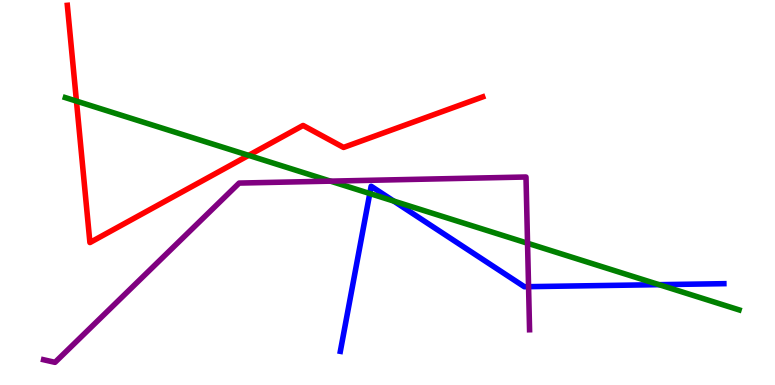[{'lines': ['blue', 'red'], 'intersections': []}, {'lines': ['green', 'red'], 'intersections': [{'x': 0.986, 'y': 7.37}, {'x': 3.21, 'y': 5.96}]}, {'lines': ['purple', 'red'], 'intersections': []}, {'lines': ['blue', 'green'], 'intersections': [{'x': 4.77, 'y': 4.97}, {'x': 5.08, 'y': 4.78}, {'x': 8.5, 'y': 2.61}]}, {'lines': ['blue', 'purple'], 'intersections': [{'x': 6.82, 'y': 2.55}]}, {'lines': ['green', 'purple'], 'intersections': [{'x': 4.26, 'y': 5.3}, {'x': 6.81, 'y': 3.68}]}]